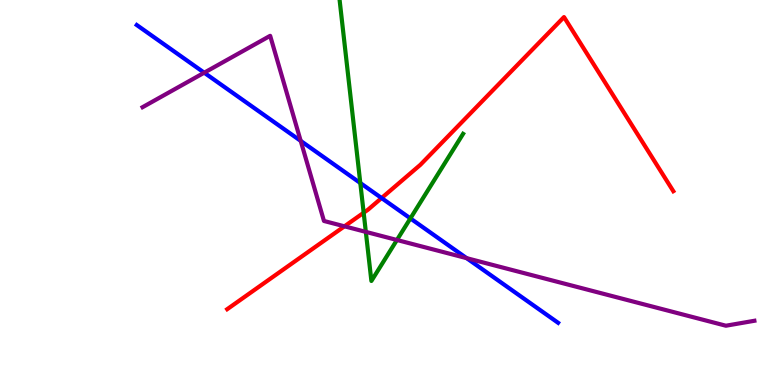[{'lines': ['blue', 'red'], 'intersections': [{'x': 4.92, 'y': 4.86}]}, {'lines': ['green', 'red'], 'intersections': [{'x': 4.69, 'y': 4.47}]}, {'lines': ['purple', 'red'], 'intersections': [{'x': 4.44, 'y': 4.12}]}, {'lines': ['blue', 'green'], 'intersections': [{'x': 4.65, 'y': 5.25}, {'x': 5.3, 'y': 4.33}]}, {'lines': ['blue', 'purple'], 'intersections': [{'x': 2.64, 'y': 8.11}, {'x': 3.88, 'y': 6.34}, {'x': 6.02, 'y': 3.29}]}, {'lines': ['green', 'purple'], 'intersections': [{'x': 4.72, 'y': 3.98}, {'x': 5.12, 'y': 3.77}]}]